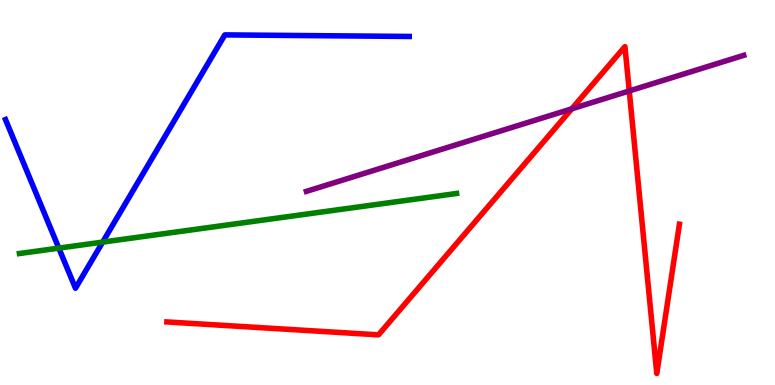[{'lines': ['blue', 'red'], 'intersections': []}, {'lines': ['green', 'red'], 'intersections': []}, {'lines': ['purple', 'red'], 'intersections': [{'x': 7.38, 'y': 7.17}, {'x': 8.12, 'y': 7.64}]}, {'lines': ['blue', 'green'], 'intersections': [{'x': 0.759, 'y': 3.56}, {'x': 1.32, 'y': 3.71}]}, {'lines': ['blue', 'purple'], 'intersections': []}, {'lines': ['green', 'purple'], 'intersections': []}]